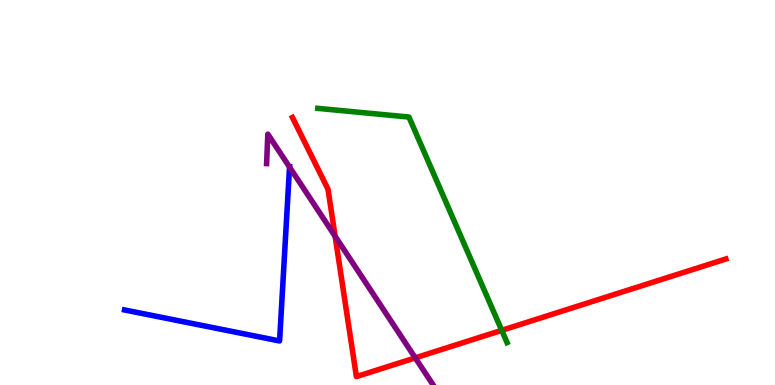[{'lines': ['blue', 'red'], 'intersections': []}, {'lines': ['green', 'red'], 'intersections': [{'x': 6.47, 'y': 1.42}]}, {'lines': ['purple', 'red'], 'intersections': [{'x': 4.32, 'y': 3.86}, {'x': 5.36, 'y': 0.705}]}, {'lines': ['blue', 'green'], 'intersections': []}, {'lines': ['blue', 'purple'], 'intersections': [{'x': 3.74, 'y': 5.66}]}, {'lines': ['green', 'purple'], 'intersections': []}]